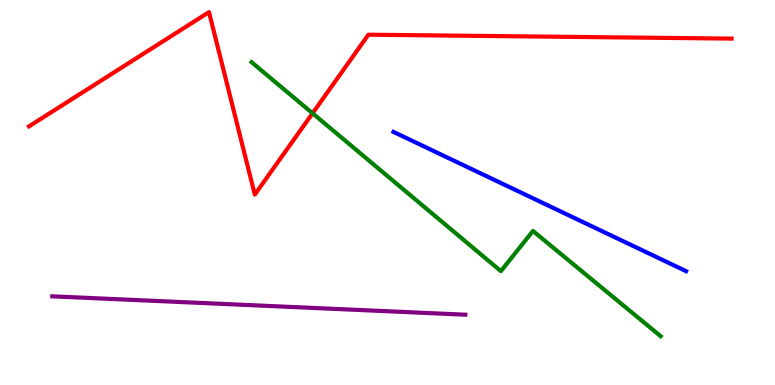[{'lines': ['blue', 'red'], 'intersections': []}, {'lines': ['green', 'red'], 'intersections': [{'x': 4.03, 'y': 7.06}]}, {'lines': ['purple', 'red'], 'intersections': []}, {'lines': ['blue', 'green'], 'intersections': []}, {'lines': ['blue', 'purple'], 'intersections': []}, {'lines': ['green', 'purple'], 'intersections': []}]